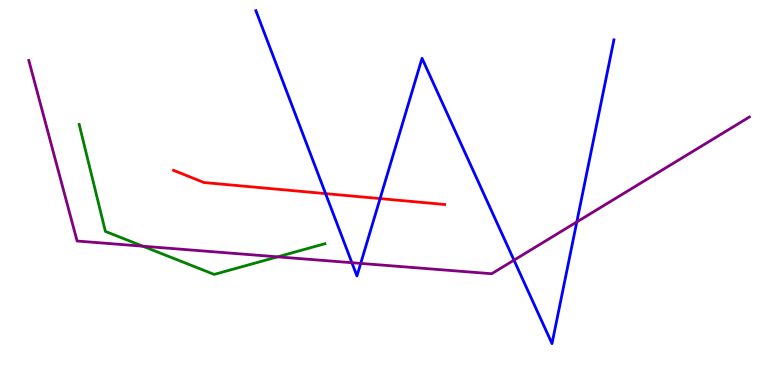[{'lines': ['blue', 'red'], 'intersections': [{'x': 4.2, 'y': 4.97}, {'x': 4.9, 'y': 4.84}]}, {'lines': ['green', 'red'], 'intersections': []}, {'lines': ['purple', 'red'], 'intersections': []}, {'lines': ['blue', 'green'], 'intersections': []}, {'lines': ['blue', 'purple'], 'intersections': [{'x': 4.54, 'y': 3.18}, {'x': 4.65, 'y': 3.16}, {'x': 6.63, 'y': 3.24}, {'x': 7.44, 'y': 4.23}]}, {'lines': ['green', 'purple'], 'intersections': [{'x': 1.84, 'y': 3.61}, {'x': 3.58, 'y': 3.33}]}]